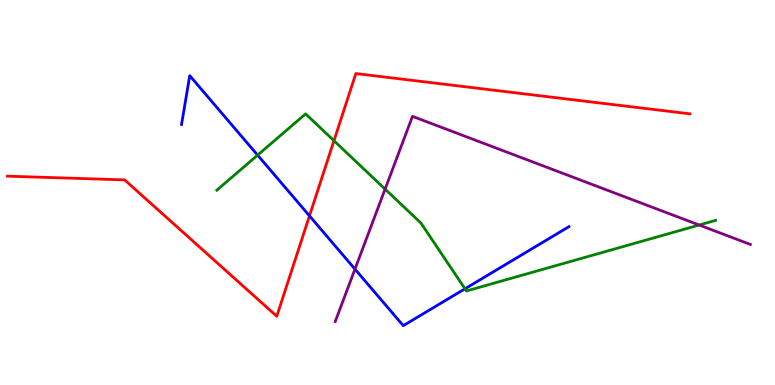[{'lines': ['blue', 'red'], 'intersections': [{'x': 3.99, 'y': 4.39}]}, {'lines': ['green', 'red'], 'intersections': [{'x': 4.31, 'y': 6.35}]}, {'lines': ['purple', 'red'], 'intersections': []}, {'lines': ['blue', 'green'], 'intersections': [{'x': 3.32, 'y': 5.97}, {'x': 6.0, 'y': 2.5}]}, {'lines': ['blue', 'purple'], 'intersections': [{'x': 4.58, 'y': 3.01}]}, {'lines': ['green', 'purple'], 'intersections': [{'x': 4.97, 'y': 5.09}, {'x': 9.02, 'y': 4.16}]}]